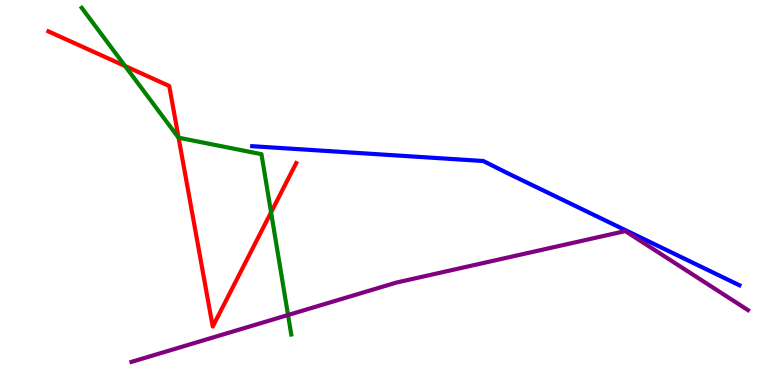[{'lines': ['blue', 'red'], 'intersections': []}, {'lines': ['green', 'red'], 'intersections': [{'x': 1.61, 'y': 8.28}, {'x': 2.3, 'y': 6.42}, {'x': 3.5, 'y': 4.49}]}, {'lines': ['purple', 'red'], 'intersections': []}, {'lines': ['blue', 'green'], 'intersections': []}, {'lines': ['blue', 'purple'], 'intersections': []}, {'lines': ['green', 'purple'], 'intersections': [{'x': 3.72, 'y': 1.82}]}]